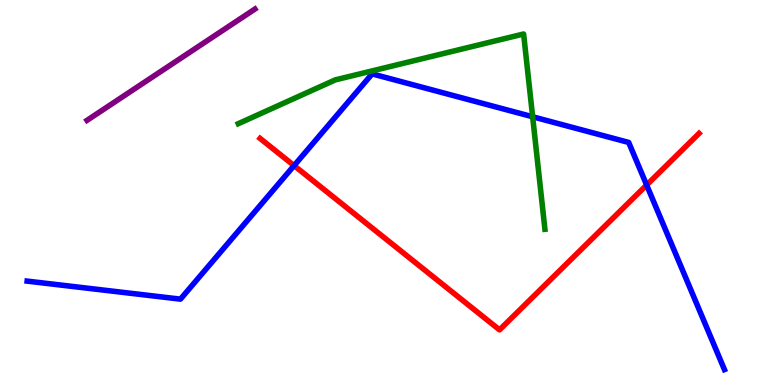[{'lines': ['blue', 'red'], 'intersections': [{'x': 3.79, 'y': 5.7}, {'x': 8.34, 'y': 5.19}]}, {'lines': ['green', 'red'], 'intersections': []}, {'lines': ['purple', 'red'], 'intersections': []}, {'lines': ['blue', 'green'], 'intersections': [{'x': 6.87, 'y': 6.97}]}, {'lines': ['blue', 'purple'], 'intersections': []}, {'lines': ['green', 'purple'], 'intersections': []}]